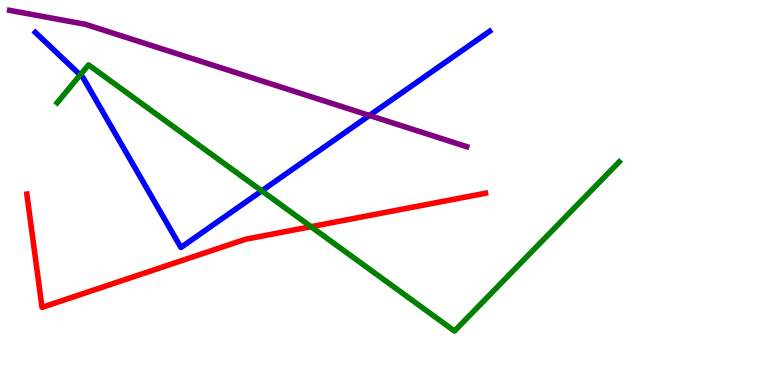[{'lines': ['blue', 'red'], 'intersections': []}, {'lines': ['green', 'red'], 'intersections': [{'x': 4.01, 'y': 4.11}]}, {'lines': ['purple', 'red'], 'intersections': []}, {'lines': ['blue', 'green'], 'intersections': [{'x': 1.03, 'y': 8.05}, {'x': 3.38, 'y': 5.04}]}, {'lines': ['blue', 'purple'], 'intersections': [{'x': 4.77, 'y': 7.0}]}, {'lines': ['green', 'purple'], 'intersections': []}]